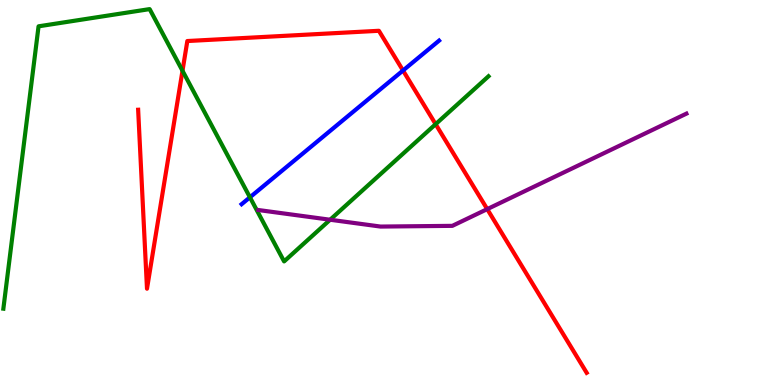[{'lines': ['blue', 'red'], 'intersections': [{'x': 5.2, 'y': 8.17}]}, {'lines': ['green', 'red'], 'intersections': [{'x': 2.35, 'y': 8.16}, {'x': 5.62, 'y': 6.77}]}, {'lines': ['purple', 'red'], 'intersections': [{'x': 6.29, 'y': 4.57}]}, {'lines': ['blue', 'green'], 'intersections': [{'x': 3.22, 'y': 4.88}]}, {'lines': ['blue', 'purple'], 'intersections': []}, {'lines': ['green', 'purple'], 'intersections': [{'x': 4.26, 'y': 4.29}]}]